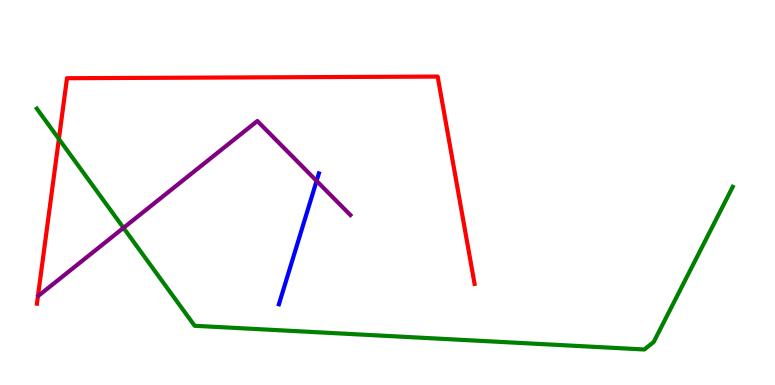[{'lines': ['blue', 'red'], 'intersections': []}, {'lines': ['green', 'red'], 'intersections': [{'x': 0.76, 'y': 6.39}]}, {'lines': ['purple', 'red'], 'intersections': []}, {'lines': ['blue', 'green'], 'intersections': []}, {'lines': ['blue', 'purple'], 'intersections': [{'x': 4.09, 'y': 5.3}]}, {'lines': ['green', 'purple'], 'intersections': [{'x': 1.59, 'y': 4.08}]}]